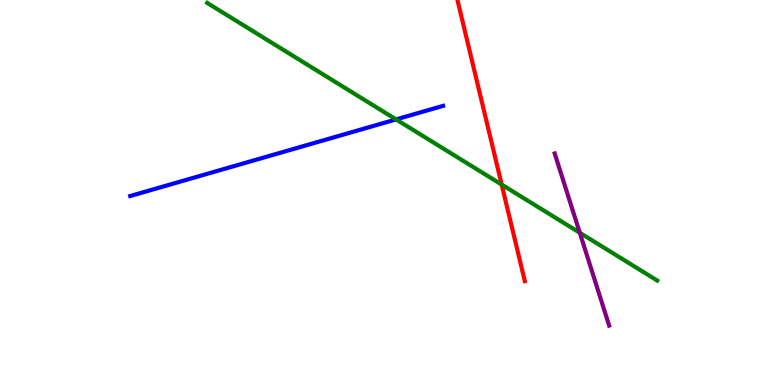[{'lines': ['blue', 'red'], 'intersections': []}, {'lines': ['green', 'red'], 'intersections': [{'x': 6.47, 'y': 5.21}]}, {'lines': ['purple', 'red'], 'intersections': []}, {'lines': ['blue', 'green'], 'intersections': [{'x': 5.11, 'y': 6.9}]}, {'lines': ['blue', 'purple'], 'intersections': []}, {'lines': ['green', 'purple'], 'intersections': [{'x': 7.48, 'y': 3.95}]}]